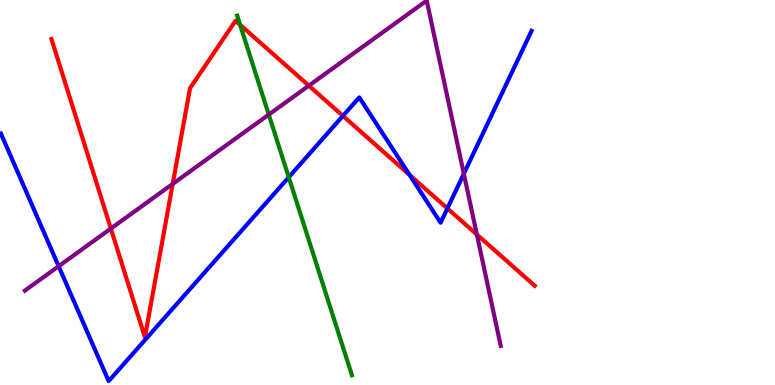[{'lines': ['blue', 'red'], 'intersections': [{'x': 4.42, 'y': 6.99}, {'x': 5.28, 'y': 5.46}, {'x': 5.77, 'y': 4.59}]}, {'lines': ['green', 'red'], 'intersections': [{'x': 3.1, 'y': 9.36}]}, {'lines': ['purple', 'red'], 'intersections': [{'x': 1.43, 'y': 4.06}, {'x': 2.23, 'y': 5.22}, {'x': 3.98, 'y': 7.77}, {'x': 6.15, 'y': 3.91}]}, {'lines': ['blue', 'green'], 'intersections': [{'x': 3.73, 'y': 5.4}]}, {'lines': ['blue', 'purple'], 'intersections': [{'x': 0.757, 'y': 3.09}, {'x': 5.98, 'y': 5.49}]}, {'lines': ['green', 'purple'], 'intersections': [{'x': 3.47, 'y': 7.02}]}]